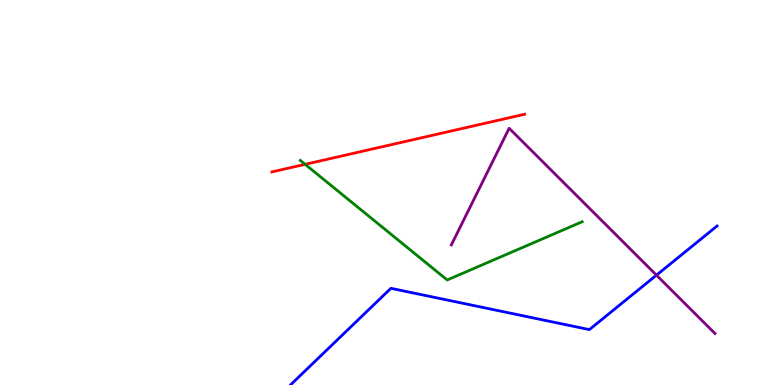[{'lines': ['blue', 'red'], 'intersections': []}, {'lines': ['green', 'red'], 'intersections': [{'x': 3.94, 'y': 5.73}]}, {'lines': ['purple', 'red'], 'intersections': []}, {'lines': ['blue', 'green'], 'intersections': []}, {'lines': ['blue', 'purple'], 'intersections': [{'x': 8.47, 'y': 2.85}]}, {'lines': ['green', 'purple'], 'intersections': []}]